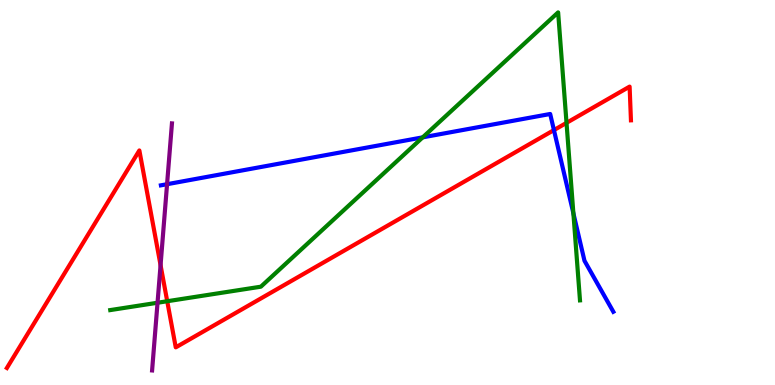[{'lines': ['blue', 'red'], 'intersections': [{'x': 7.15, 'y': 6.62}]}, {'lines': ['green', 'red'], 'intersections': [{'x': 2.16, 'y': 2.18}, {'x': 7.31, 'y': 6.81}]}, {'lines': ['purple', 'red'], 'intersections': [{'x': 2.07, 'y': 3.11}]}, {'lines': ['blue', 'green'], 'intersections': [{'x': 5.45, 'y': 6.43}, {'x': 7.4, 'y': 4.46}]}, {'lines': ['blue', 'purple'], 'intersections': [{'x': 2.16, 'y': 5.22}]}, {'lines': ['green', 'purple'], 'intersections': [{'x': 2.03, 'y': 2.14}]}]